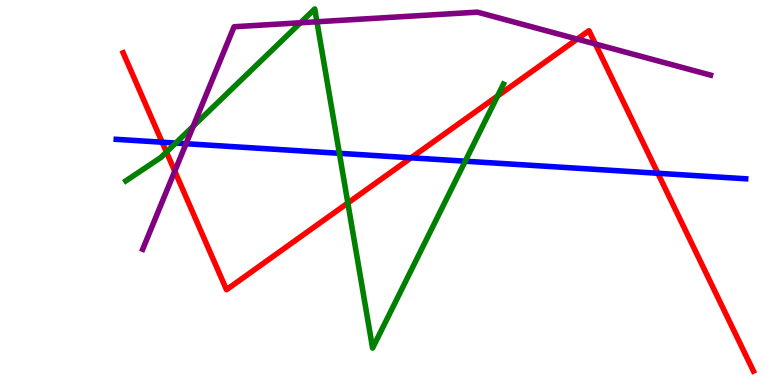[{'lines': ['blue', 'red'], 'intersections': [{'x': 2.09, 'y': 6.31}, {'x': 5.3, 'y': 5.9}, {'x': 8.49, 'y': 5.5}]}, {'lines': ['green', 'red'], 'intersections': [{'x': 2.15, 'y': 6.05}, {'x': 4.49, 'y': 4.73}, {'x': 6.42, 'y': 7.51}]}, {'lines': ['purple', 'red'], 'intersections': [{'x': 2.26, 'y': 5.55}, {'x': 7.45, 'y': 8.98}, {'x': 7.68, 'y': 8.86}]}, {'lines': ['blue', 'green'], 'intersections': [{'x': 2.27, 'y': 6.28}, {'x': 4.38, 'y': 6.02}, {'x': 6.0, 'y': 5.81}]}, {'lines': ['blue', 'purple'], 'intersections': [{'x': 2.4, 'y': 6.27}]}, {'lines': ['green', 'purple'], 'intersections': [{'x': 2.49, 'y': 6.72}, {'x': 3.88, 'y': 9.41}, {'x': 4.09, 'y': 9.43}]}]